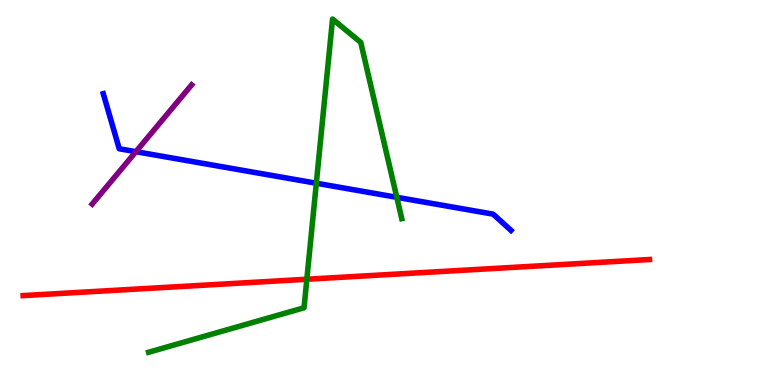[{'lines': ['blue', 'red'], 'intersections': []}, {'lines': ['green', 'red'], 'intersections': [{'x': 3.96, 'y': 2.75}]}, {'lines': ['purple', 'red'], 'intersections': []}, {'lines': ['blue', 'green'], 'intersections': [{'x': 4.08, 'y': 5.24}, {'x': 5.12, 'y': 4.88}]}, {'lines': ['blue', 'purple'], 'intersections': [{'x': 1.75, 'y': 6.06}]}, {'lines': ['green', 'purple'], 'intersections': []}]